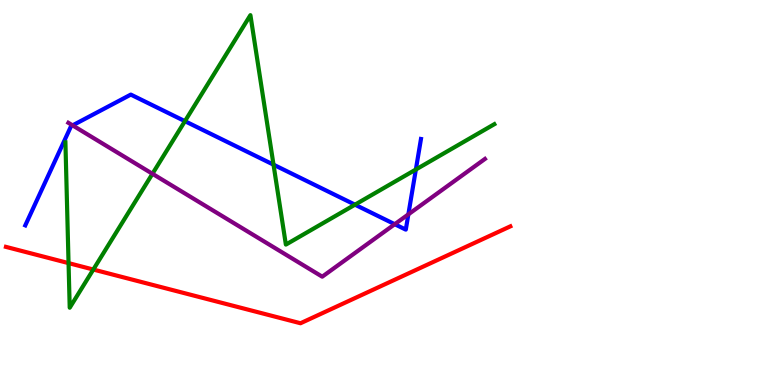[{'lines': ['blue', 'red'], 'intersections': []}, {'lines': ['green', 'red'], 'intersections': [{'x': 0.885, 'y': 3.17}, {'x': 1.2, 'y': 3.0}]}, {'lines': ['purple', 'red'], 'intersections': []}, {'lines': ['blue', 'green'], 'intersections': [{'x': 2.39, 'y': 6.85}, {'x': 3.53, 'y': 5.72}, {'x': 4.58, 'y': 4.68}, {'x': 5.37, 'y': 5.6}]}, {'lines': ['blue', 'purple'], 'intersections': [{'x': 0.937, 'y': 6.74}, {'x': 5.09, 'y': 4.18}, {'x': 5.27, 'y': 4.43}]}, {'lines': ['green', 'purple'], 'intersections': [{'x': 1.97, 'y': 5.49}]}]